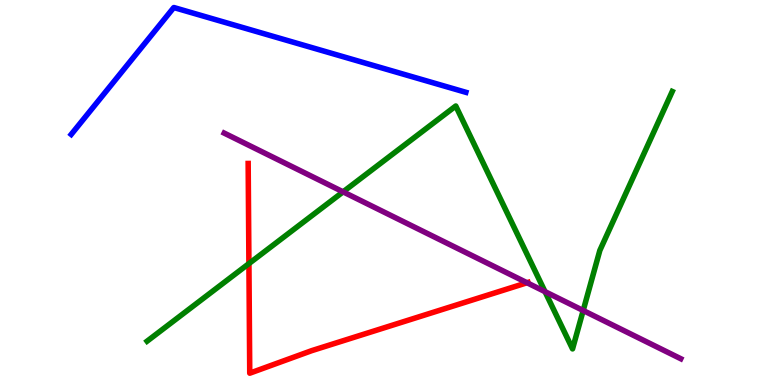[{'lines': ['blue', 'red'], 'intersections': []}, {'lines': ['green', 'red'], 'intersections': [{'x': 3.21, 'y': 3.15}]}, {'lines': ['purple', 'red'], 'intersections': [{'x': 6.8, 'y': 2.66}]}, {'lines': ['blue', 'green'], 'intersections': []}, {'lines': ['blue', 'purple'], 'intersections': []}, {'lines': ['green', 'purple'], 'intersections': [{'x': 4.43, 'y': 5.02}, {'x': 7.03, 'y': 2.43}, {'x': 7.52, 'y': 1.94}]}]